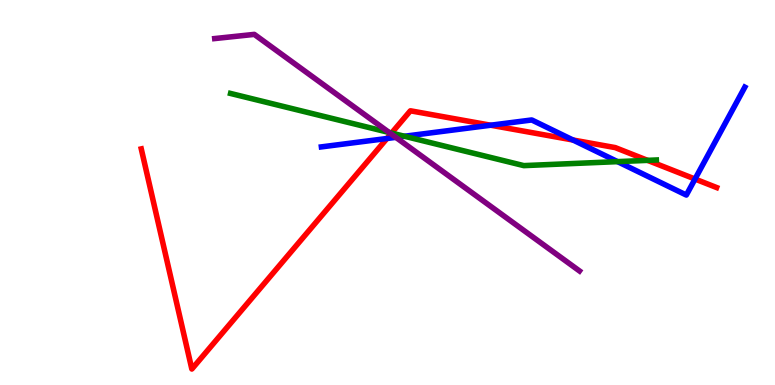[{'lines': ['blue', 'red'], 'intersections': [{'x': 4.99, 'y': 6.4}, {'x': 6.33, 'y': 6.75}, {'x': 7.39, 'y': 6.36}, {'x': 8.97, 'y': 5.35}]}, {'lines': ['green', 'red'], 'intersections': [{'x': 5.05, 'y': 6.54}, {'x': 8.36, 'y': 5.83}]}, {'lines': ['purple', 'red'], 'intersections': [{'x': 5.04, 'y': 6.53}]}, {'lines': ['blue', 'green'], 'intersections': [{'x': 5.22, 'y': 6.46}, {'x': 7.97, 'y': 5.8}]}, {'lines': ['blue', 'purple'], 'intersections': [{'x': 5.11, 'y': 6.43}]}, {'lines': ['green', 'purple'], 'intersections': [{'x': 5.02, 'y': 6.56}]}]